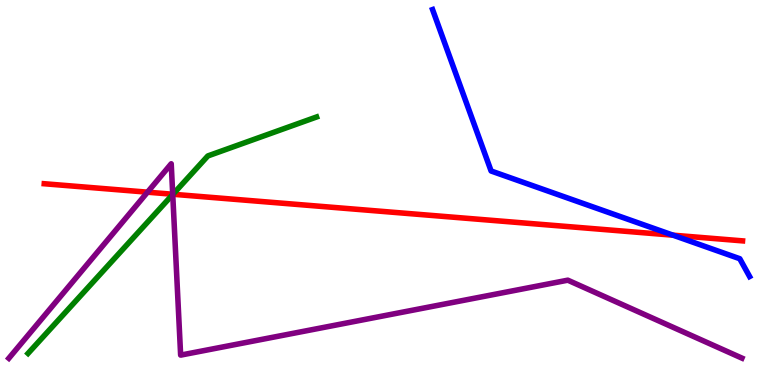[{'lines': ['blue', 'red'], 'intersections': [{'x': 8.68, 'y': 3.89}]}, {'lines': ['green', 'red'], 'intersections': [{'x': 2.23, 'y': 4.95}]}, {'lines': ['purple', 'red'], 'intersections': [{'x': 1.9, 'y': 5.01}, {'x': 2.23, 'y': 4.95}]}, {'lines': ['blue', 'green'], 'intersections': []}, {'lines': ['blue', 'purple'], 'intersections': []}, {'lines': ['green', 'purple'], 'intersections': [{'x': 2.23, 'y': 4.95}]}]